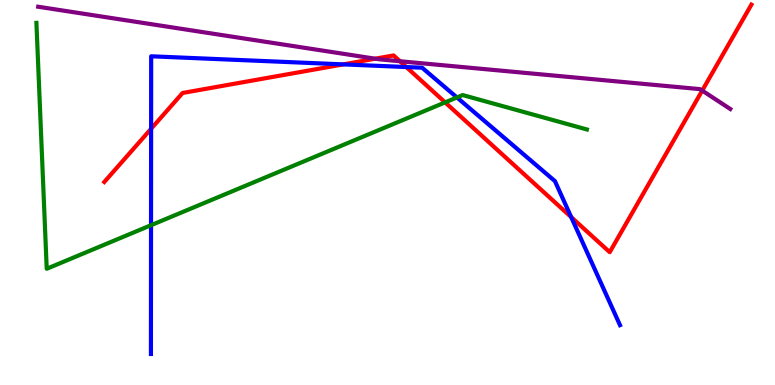[{'lines': ['blue', 'red'], 'intersections': [{'x': 1.95, 'y': 6.66}, {'x': 4.43, 'y': 8.33}, {'x': 5.24, 'y': 8.26}, {'x': 7.37, 'y': 4.36}]}, {'lines': ['green', 'red'], 'intersections': [{'x': 5.74, 'y': 7.34}]}, {'lines': ['purple', 'red'], 'intersections': [{'x': 4.84, 'y': 8.48}, {'x': 5.16, 'y': 8.41}, {'x': 9.06, 'y': 7.65}]}, {'lines': ['blue', 'green'], 'intersections': [{'x': 1.95, 'y': 4.15}, {'x': 5.9, 'y': 7.47}]}, {'lines': ['blue', 'purple'], 'intersections': []}, {'lines': ['green', 'purple'], 'intersections': []}]